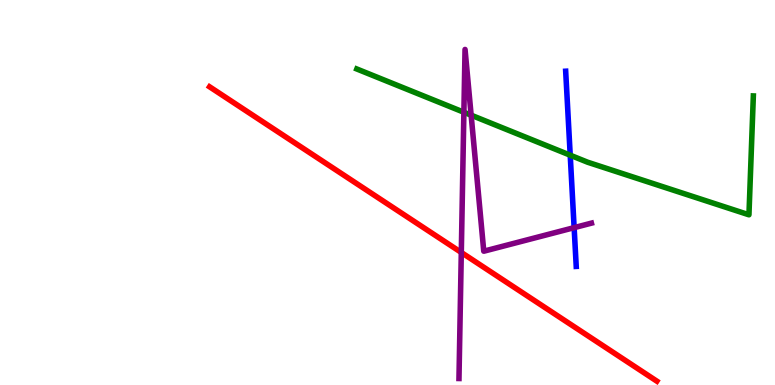[{'lines': ['blue', 'red'], 'intersections': []}, {'lines': ['green', 'red'], 'intersections': []}, {'lines': ['purple', 'red'], 'intersections': [{'x': 5.95, 'y': 3.44}]}, {'lines': ['blue', 'green'], 'intersections': [{'x': 7.36, 'y': 5.97}]}, {'lines': ['blue', 'purple'], 'intersections': [{'x': 7.41, 'y': 4.09}]}, {'lines': ['green', 'purple'], 'intersections': [{'x': 5.99, 'y': 7.08}, {'x': 6.08, 'y': 7.01}]}]